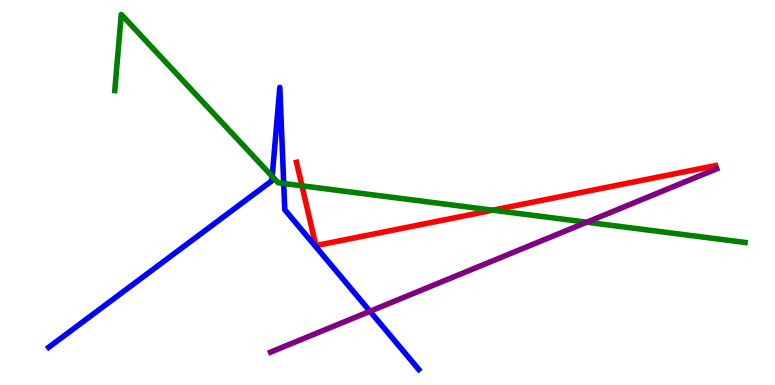[{'lines': ['blue', 'red'], 'intersections': []}, {'lines': ['green', 'red'], 'intersections': [{'x': 3.9, 'y': 5.17}, {'x': 6.36, 'y': 4.54}]}, {'lines': ['purple', 'red'], 'intersections': []}, {'lines': ['blue', 'green'], 'intersections': [{'x': 3.51, 'y': 5.42}, {'x': 3.66, 'y': 5.23}]}, {'lines': ['blue', 'purple'], 'intersections': [{'x': 4.77, 'y': 1.91}]}, {'lines': ['green', 'purple'], 'intersections': [{'x': 7.57, 'y': 4.23}]}]